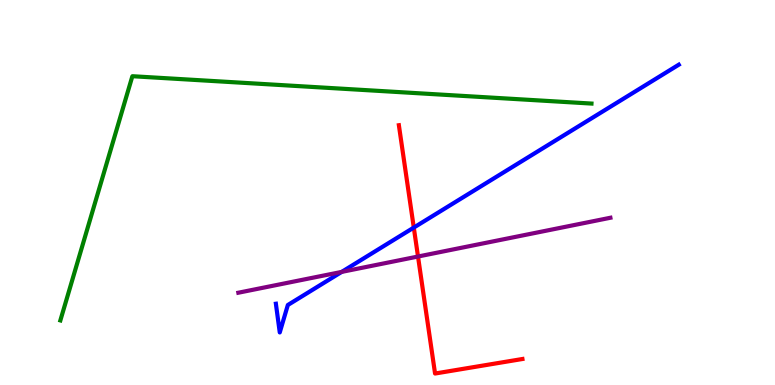[{'lines': ['blue', 'red'], 'intersections': [{'x': 5.34, 'y': 4.09}]}, {'lines': ['green', 'red'], 'intersections': []}, {'lines': ['purple', 'red'], 'intersections': [{'x': 5.39, 'y': 3.34}]}, {'lines': ['blue', 'green'], 'intersections': []}, {'lines': ['blue', 'purple'], 'intersections': [{'x': 4.41, 'y': 2.94}]}, {'lines': ['green', 'purple'], 'intersections': []}]